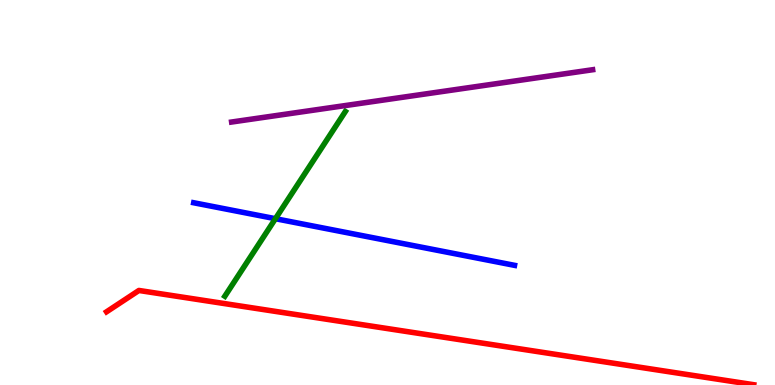[{'lines': ['blue', 'red'], 'intersections': []}, {'lines': ['green', 'red'], 'intersections': []}, {'lines': ['purple', 'red'], 'intersections': []}, {'lines': ['blue', 'green'], 'intersections': [{'x': 3.55, 'y': 4.32}]}, {'lines': ['blue', 'purple'], 'intersections': []}, {'lines': ['green', 'purple'], 'intersections': []}]